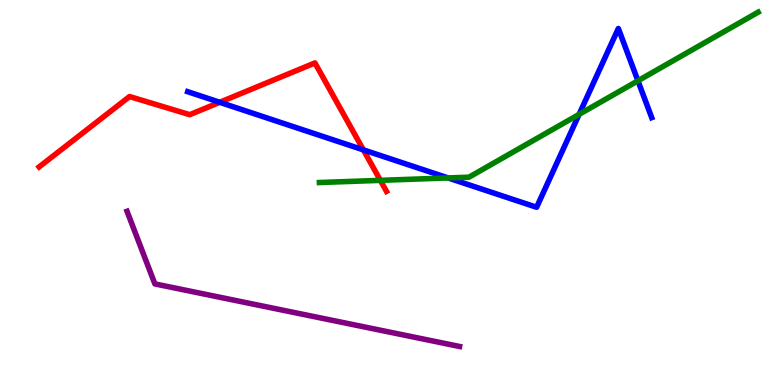[{'lines': ['blue', 'red'], 'intersections': [{'x': 2.84, 'y': 7.34}, {'x': 4.69, 'y': 6.11}]}, {'lines': ['green', 'red'], 'intersections': [{'x': 4.91, 'y': 5.32}]}, {'lines': ['purple', 'red'], 'intersections': []}, {'lines': ['blue', 'green'], 'intersections': [{'x': 5.78, 'y': 5.38}, {'x': 7.47, 'y': 7.03}, {'x': 8.23, 'y': 7.9}]}, {'lines': ['blue', 'purple'], 'intersections': []}, {'lines': ['green', 'purple'], 'intersections': []}]